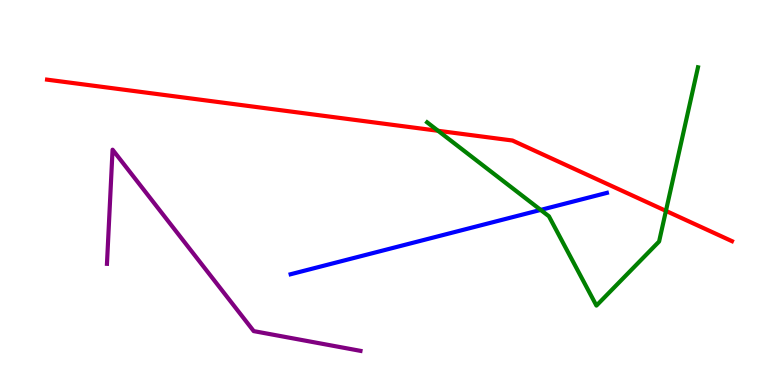[{'lines': ['blue', 'red'], 'intersections': []}, {'lines': ['green', 'red'], 'intersections': [{'x': 5.65, 'y': 6.6}, {'x': 8.59, 'y': 4.52}]}, {'lines': ['purple', 'red'], 'intersections': []}, {'lines': ['blue', 'green'], 'intersections': [{'x': 6.98, 'y': 4.55}]}, {'lines': ['blue', 'purple'], 'intersections': []}, {'lines': ['green', 'purple'], 'intersections': []}]